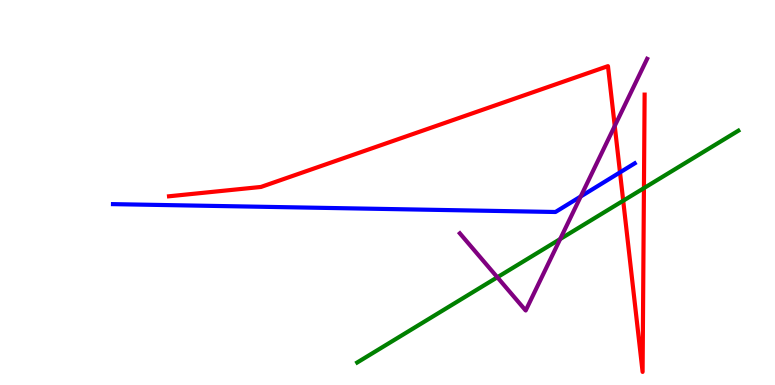[{'lines': ['blue', 'red'], 'intersections': [{'x': 8.0, 'y': 5.52}]}, {'lines': ['green', 'red'], 'intersections': [{'x': 8.04, 'y': 4.79}, {'x': 8.31, 'y': 5.11}]}, {'lines': ['purple', 'red'], 'intersections': [{'x': 7.93, 'y': 6.73}]}, {'lines': ['blue', 'green'], 'intersections': []}, {'lines': ['blue', 'purple'], 'intersections': [{'x': 7.49, 'y': 4.9}]}, {'lines': ['green', 'purple'], 'intersections': [{'x': 6.42, 'y': 2.8}, {'x': 7.23, 'y': 3.79}]}]